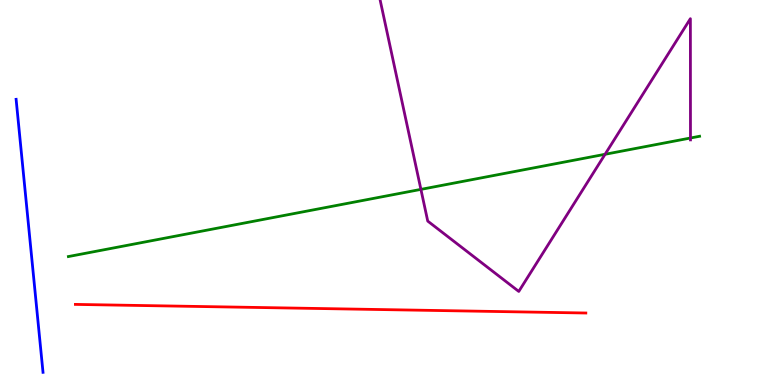[{'lines': ['blue', 'red'], 'intersections': []}, {'lines': ['green', 'red'], 'intersections': []}, {'lines': ['purple', 'red'], 'intersections': []}, {'lines': ['blue', 'green'], 'intersections': []}, {'lines': ['blue', 'purple'], 'intersections': []}, {'lines': ['green', 'purple'], 'intersections': [{'x': 5.43, 'y': 5.08}, {'x': 7.81, 'y': 5.99}, {'x': 8.91, 'y': 6.42}]}]